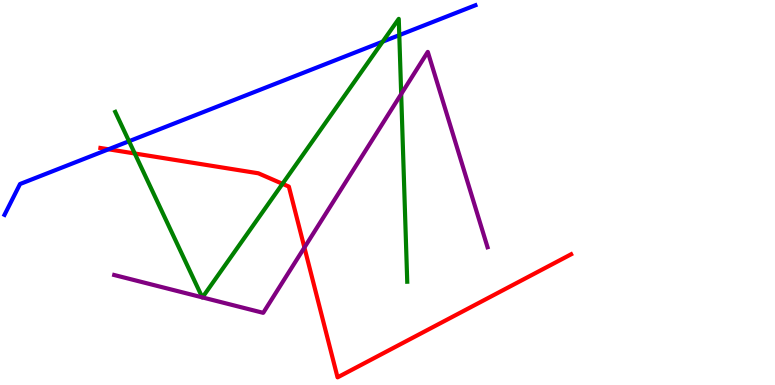[{'lines': ['blue', 'red'], 'intersections': [{'x': 1.4, 'y': 6.12}]}, {'lines': ['green', 'red'], 'intersections': [{'x': 1.74, 'y': 6.01}, {'x': 3.65, 'y': 5.23}]}, {'lines': ['purple', 'red'], 'intersections': [{'x': 3.93, 'y': 3.57}]}, {'lines': ['blue', 'green'], 'intersections': [{'x': 1.66, 'y': 6.33}, {'x': 4.94, 'y': 8.92}, {'x': 5.15, 'y': 9.09}]}, {'lines': ['blue', 'purple'], 'intersections': []}, {'lines': ['green', 'purple'], 'intersections': [{'x': 2.61, 'y': 2.28}, {'x': 2.61, 'y': 2.28}, {'x': 5.18, 'y': 7.56}]}]